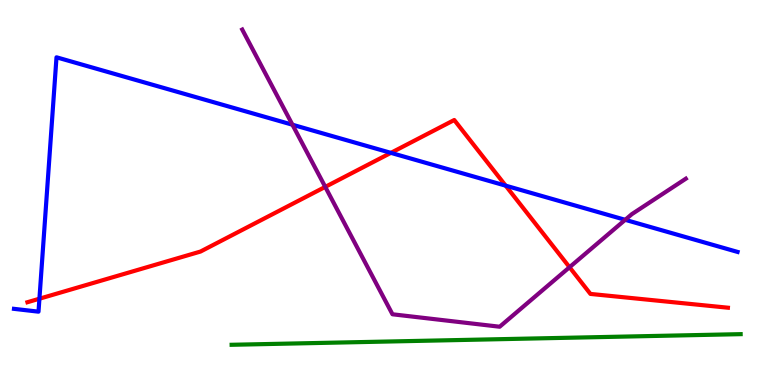[{'lines': ['blue', 'red'], 'intersections': [{'x': 0.509, 'y': 2.24}, {'x': 5.04, 'y': 6.03}, {'x': 6.52, 'y': 5.18}]}, {'lines': ['green', 'red'], 'intersections': []}, {'lines': ['purple', 'red'], 'intersections': [{'x': 4.2, 'y': 5.15}, {'x': 7.35, 'y': 3.06}]}, {'lines': ['blue', 'green'], 'intersections': []}, {'lines': ['blue', 'purple'], 'intersections': [{'x': 3.77, 'y': 6.76}, {'x': 8.07, 'y': 4.29}]}, {'lines': ['green', 'purple'], 'intersections': []}]